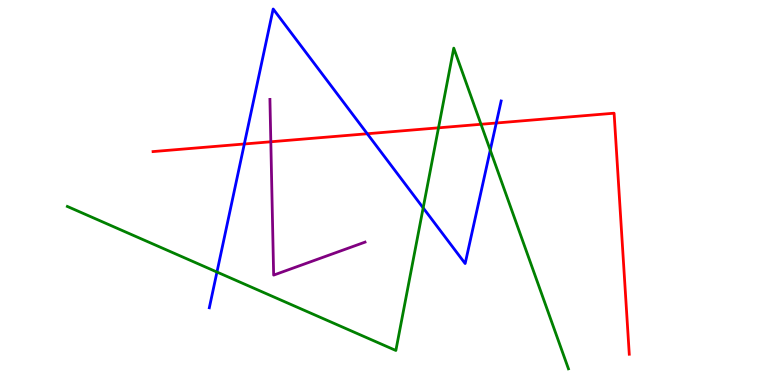[{'lines': ['blue', 'red'], 'intersections': [{'x': 3.15, 'y': 6.26}, {'x': 4.74, 'y': 6.53}, {'x': 6.4, 'y': 6.8}]}, {'lines': ['green', 'red'], 'intersections': [{'x': 5.66, 'y': 6.68}, {'x': 6.21, 'y': 6.77}]}, {'lines': ['purple', 'red'], 'intersections': [{'x': 3.49, 'y': 6.32}]}, {'lines': ['blue', 'green'], 'intersections': [{'x': 2.8, 'y': 2.93}, {'x': 5.46, 'y': 4.6}, {'x': 6.33, 'y': 6.1}]}, {'lines': ['blue', 'purple'], 'intersections': []}, {'lines': ['green', 'purple'], 'intersections': []}]